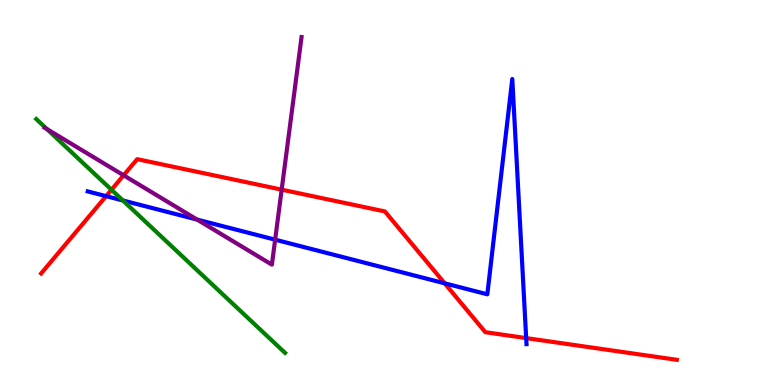[{'lines': ['blue', 'red'], 'intersections': [{'x': 1.37, 'y': 4.91}, {'x': 5.74, 'y': 2.64}, {'x': 6.79, 'y': 1.22}]}, {'lines': ['green', 'red'], 'intersections': [{'x': 1.44, 'y': 5.07}]}, {'lines': ['purple', 'red'], 'intersections': [{'x': 1.6, 'y': 5.45}, {'x': 3.63, 'y': 5.07}]}, {'lines': ['blue', 'green'], 'intersections': [{'x': 1.59, 'y': 4.79}]}, {'lines': ['blue', 'purple'], 'intersections': [{'x': 2.54, 'y': 4.3}, {'x': 3.55, 'y': 3.77}]}, {'lines': ['green', 'purple'], 'intersections': [{'x': 0.605, 'y': 6.65}]}]